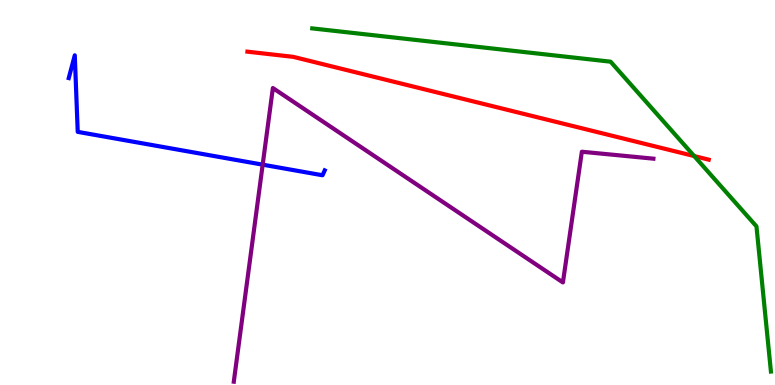[{'lines': ['blue', 'red'], 'intersections': []}, {'lines': ['green', 'red'], 'intersections': [{'x': 8.96, 'y': 5.95}]}, {'lines': ['purple', 'red'], 'intersections': []}, {'lines': ['blue', 'green'], 'intersections': []}, {'lines': ['blue', 'purple'], 'intersections': [{'x': 3.39, 'y': 5.72}]}, {'lines': ['green', 'purple'], 'intersections': []}]